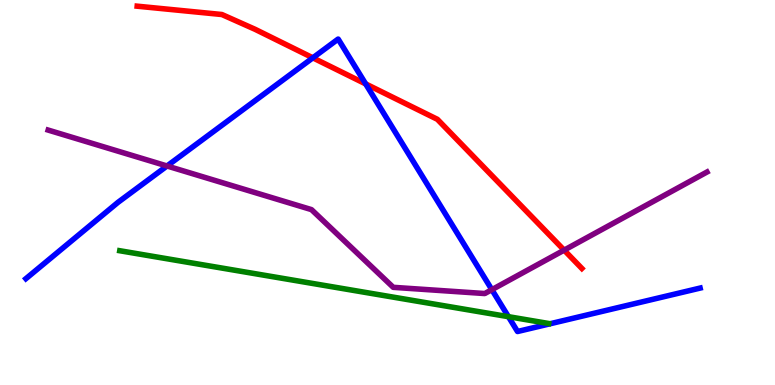[{'lines': ['blue', 'red'], 'intersections': [{'x': 4.04, 'y': 8.5}, {'x': 4.72, 'y': 7.82}]}, {'lines': ['green', 'red'], 'intersections': []}, {'lines': ['purple', 'red'], 'intersections': [{'x': 7.28, 'y': 3.5}]}, {'lines': ['blue', 'green'], 'intersections': [{'x': 6.56, 'y': 1.77}]}, {'lines': ['blue', 'purple'], 'intersections': [{'x': 2.16, 'y': 5.69}, {'x': 6.35, 'y': 2.48}]}, {'lines': ['green', 'purple'], 'intersections': []}]